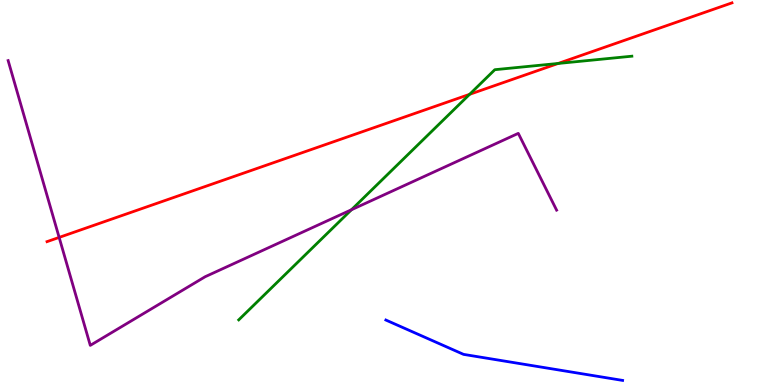[{'lines': ['blue', 'red'], 'intersections': []}, {'lines': ['green', 'red'], 'intersections': [{'x': 6.06, 'y': 7.55}, {'x': 7.2, 'y': 8.35}]}, {'lines': ['purple', 'red'], 'intersections': [{'x': 0.763, 'y': 3.83}]}, {'lines': ['blue', 'green'], 'intersections': []}, {'lines': ['blue', 'purple'], 'intersections': []}, {'lines': ['green', 'purple'], 'intersections': [{'x': 4.54, 'y': 4.55}]}]